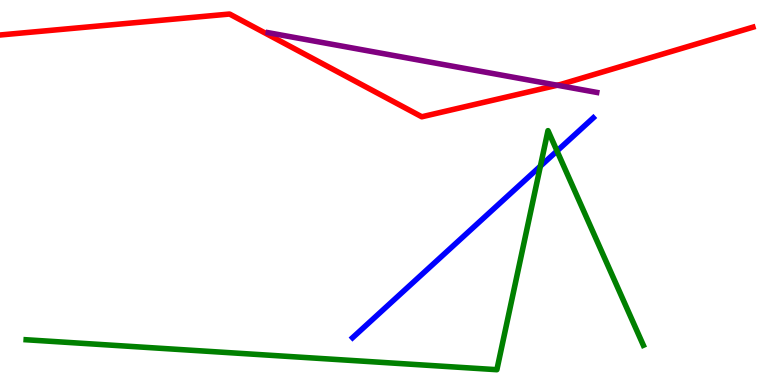[{'lines': ['blue', 'red'], 'intersections': []}, {'lines': ['green', 'red'], 'intersections': []}, {'lines': ['purple', 'red'], 'intersections': [{'x': 7.19, 'y': 7.79}]}, {'lines': ['blue', 'green'], 'intersections': [{'x': 6.97, 'y': 5.68}, {'x': 7.19, 'y': 6.08}]}, {'lines': ['blue', 'purple'], 'intersections': []}, {'lines': ['green', 'purple'], 'intersections': []}]